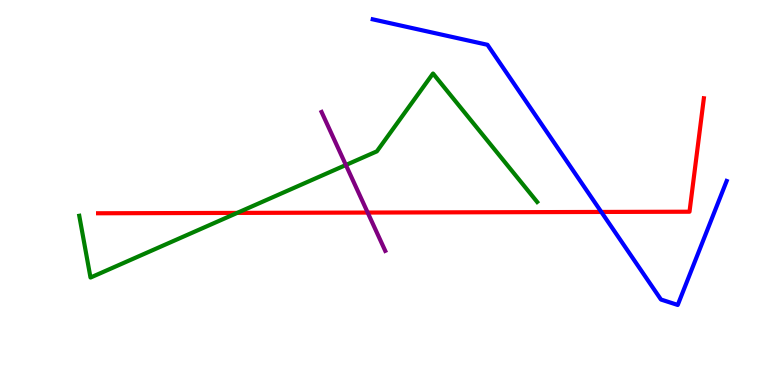[{'lines': ['blue', 'red'], 'intersections': [{'x': 7.76, 'y': 4.49}]}, {'lines': ['green', 'red'], 'intersections': [{'x': 3.06, 'y': 4.47}]}, {'lines': ['purple', 'red'], 'intersections': [{'x': 4.74, 'y': 4.48}]}, {'lines': ['blue', 'green'], 'intersections': []}, {'lines': ['blue', 'purple'], 'intersections': []}, {'lines': ['green', 'purple'], 'intersections': [{'x': 4.46, 'y': 5.71}]}]